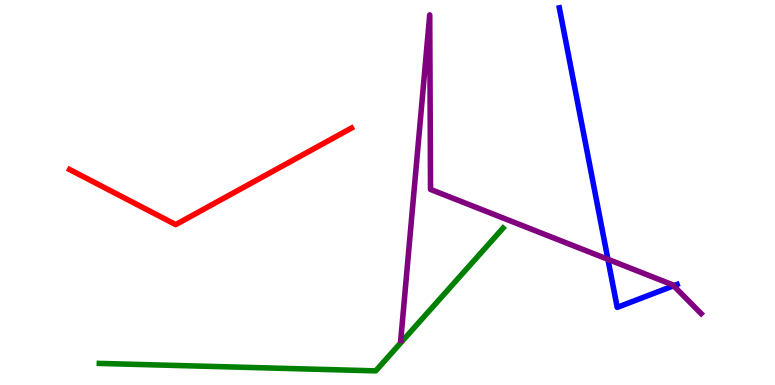[{'lines': ['blue', 'red'], 'intersections': []}, {'lines': ['green', 'red'], 'intersections': []}, {'lines': ['purple', 'red'], 'intersections': []}, {'lines': ['blue', 'green'], 'intersections': []}, {'lines': ['blue', 'purple'], 'intersections': [{'x': 7.84, 'y': 3.26}, {'x': 8.69, 'y': 2.58}]}, {'lines': ['green', 'purple'], 'intersections': []}]